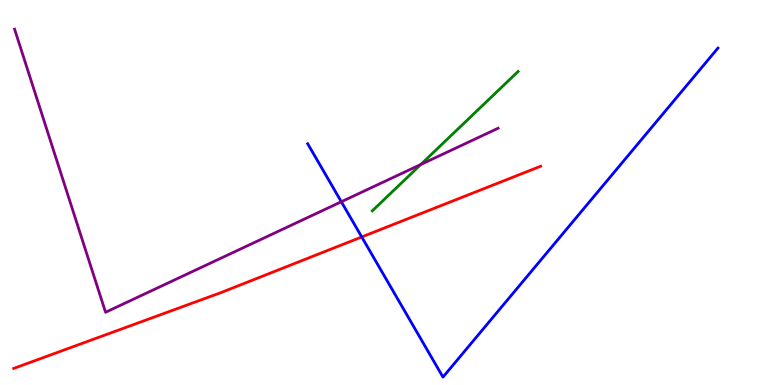[{'lines': ['blue', 'red'], 'intersections': [{'x': 4.67, 'y': 3.85}]}, {'lines': ['green', 'red'], 'intersections': []}, {'lines': ['purple', 'red'], 'intersections': []}, {'lines': ['blue', 'green'], 'intersections': []}, {'lines': ['blue', 'purple'], 'intersections': [{'x': 4.4, 'y': 4.76}]}, {'lines': ['green', 'purple'], 'intersections': [{'x': 5.43, 'y': 5.73}]}]